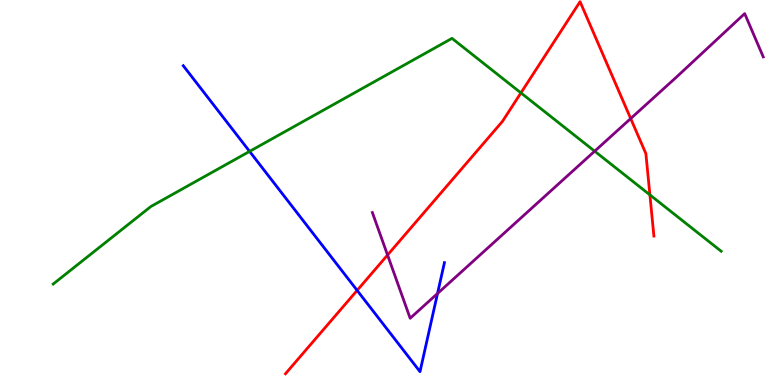[{'lines': ['blue', 'red'], 'intersections': [{'x': 4.61, 'y': 2.46}]}, {'lines': ['green', 'red'], 'intersections': [{'x': 6.72, 'y': 7.59}, {'x': 8.39, 'y': 4.94}]}, {'lines': ['purple', 'red'], 'intersections': [{'x': 5.0, 'y': 3.38}, {'x': 8.14, 'y': 6.92}]}, {'lines': ['blue', 'green'], 'intersections': [{'x': 3.22, 'y': 6.07}]}, {'lines': ['blue', 'purple'], 'intersections': [{'x': 5.65, 'y': 2.38}]}, {'lines': ['green', 'purple'], 'intersections': [{'x': 7.67, 'y': 6.07}]}]